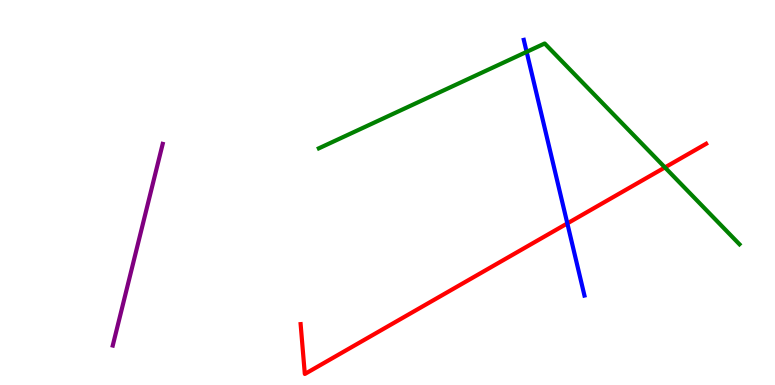[{'lines': ['blue', 'red'], 'intersections': [{'x': 7.32, 'y': 4.2}]}, {'lines': ['green', 'red'], 'intersections': [{'x': 8.58, 'y': 5.65}]}, {'lines': ['purple', 'red'], 'intersections': []}, {'lines': ['blue', 'green'], 'intersections': [{'x': 6.8, 'y': 8.65}]}, {'lines': ['blue', 'purple'], 'intersections': []}, {'lines': ['green', 'purple'], 'intersections': []}]